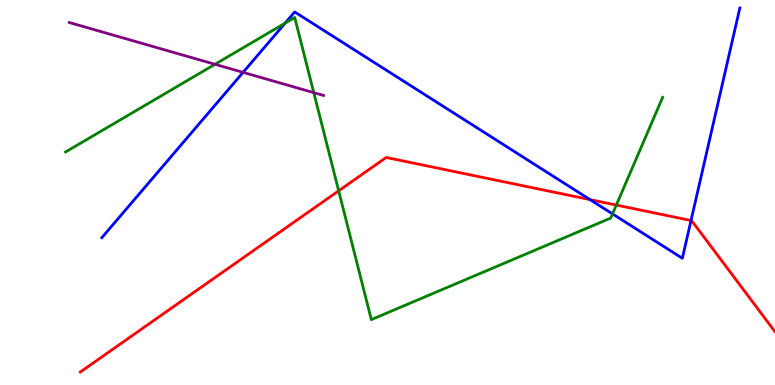[{'lines': ['blue', 'red'], 'intersections': [{'x': 7.61, 'y': 4.81}, {'x': 8.92, 'y': 4.27}]}, {'lines': ['green', 'red'], 'intersections': [{'x': 4.37, 'y': 5.04}, {'x': 7.95, 'y': 4.67}]}, {'lines': ['purple', 'red'], 'intersections': []}, {'lines': ['blue', 'green'], 'intersections': [{'x': 3.68, 'y': 9.4}, {'x': 7.9, 'y': 4.44}]}, {'lines': ['blue', 'purple'], 'intersections': [{'x': 3.14, 'y': 8.12}]}, {'lines': ['green', 'purple'], 'intersections': [{'x': 2.77, 'y': 8.33}, {'x': 4.05, 'y': 7.59}]}]